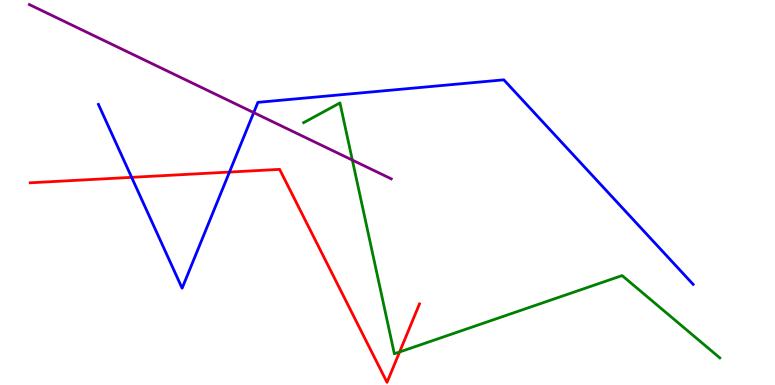[{'lines': ['blue', 'red'], 'intersections': [{'x': 1.7, 'y': 5.39}, {'x': 2.96, 'y': 5.53}]}, {'lines': ['green', 'red'], 'intersections': [{'x': 5.16, 'y': 0.858}]}, {'lines': ['purple', 'red'], 'intersections': []}, {'lines': ['blue', 'green'], 'intersections': []}, {'lines': ['blue', 'purple'], 'intersections': [{'x': 3.27, 'y': 7.08}]}, {'lines': ['green', 'purple'], 'intersections': [{'x': 4.55, 'y': 5.84}]}]